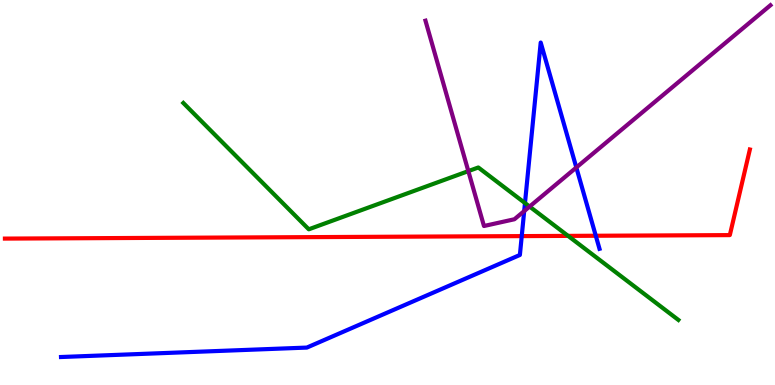[{'lines': ['blue', 'red'], 'intersections': [{'x': 6.73, 'y': 3.87}, {'x': 7.69, 'y': 3.88}]}, {'lines': ['green', 'red'], 'intersections': [{'x': 7.33, 'y': 3.87}]}, {'lines': ['purple', 'red'], 'intersections': []}, {'lines': ['blue', 'green'], 'intersections': [{'x': 6.77, 'y': 4.73}]}, {'lines': ['blue', 'purple'], 'intersections': [{'x': 6.76, 'y': 4.52}, {'x': 7.44, 'y': 5.65}]}, {'lines': ['green', 'purple'], 'intersections': [{'x': 6.04, 'y': 5.56}, {'x': 6.83, 'y': 4.63}]}]